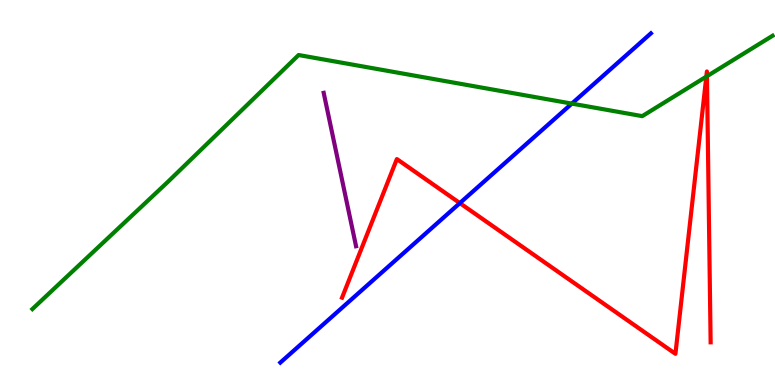[{'lines': ['blue', 'red'], 'intersections': [{'x': 5.93, 'y': 4.72}]}, {'lines': ['green', 'red'], 'intersections': [{'x': 9.11, 'y': 8.01}, {'x': 9.12, 'y': 8.02}]}, {'lines': ['purple', 'red'], 'intersections': []}, {'lines': ['blue', 'green'], 'intersections': [{'x': 7.38, 'y': 7.31}]}, {'lines': ['blue', 'purple'], 'intersections': []}, {'lines': ['green', 'purple'], 'intersections': []}]